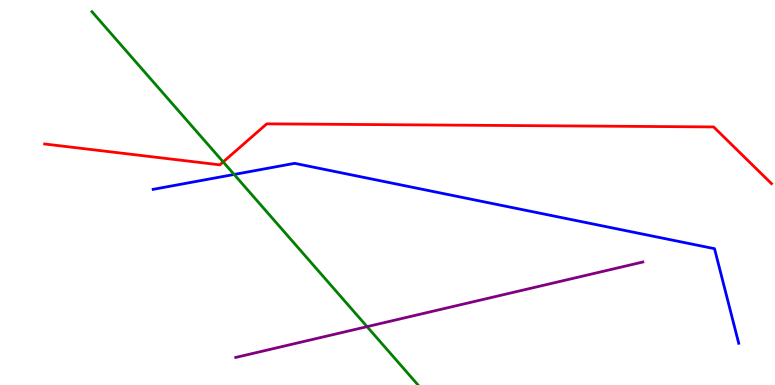[{'lines': ['blue', 'red'], 'intersections': []}, {'lines': ['green', 'red'], 'intersections': [{'x': 2.88, 'y': 5.79}]}, {'lines': ['purple', 'red'], 'intersections': []}, {'lines': ['blue', 'green'], 'intersections': [{'x': 3.02, 'y': 5.47}]}, {'lines': ['blue', 'purple'], 'intersections': []}, {'lines': ['green', 'purple'], 'intersections': [{'x': 4.74, 'y': 1.52}]}]